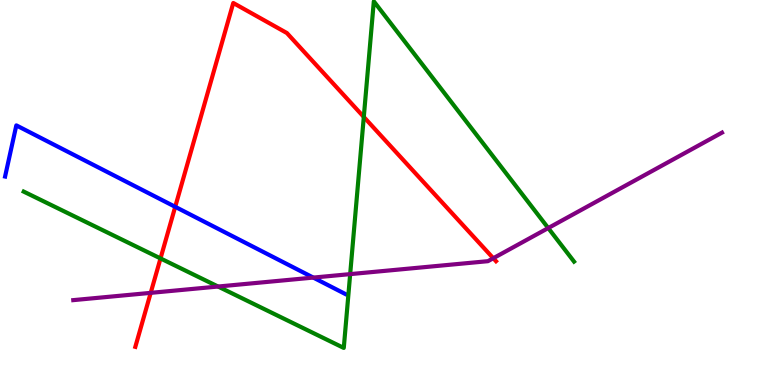[{'lines': ['blue', 'red'], 'intersections': [{'x': 2.26, 'y': 4.63}]}, {'lines': ['green', 'red'], 'intersections': [{'x': 2.07, 'y': 3.29}, {'x': 4.69, 'y': 6.96}]}, {'lines': ['purple', 'red'], 'intersections': [{'x': 1.94, 'y': 2.39}, {'x': 6.36, 'y': 3.29}]}, {'lines': ['blue', 'green'], 'intersections': []}, {'lines': ['blue', 'purple'], 'intersections': [{'x': 4.04, 'y': 2.79}]}, {'lines': ['green', 'purple'], 'intersections': [{'x': 2.81, 'y': 2.56}, {'x': 4.52, 'y': 2.88}, {'x': 7.07, 'y': 4.08}]}]